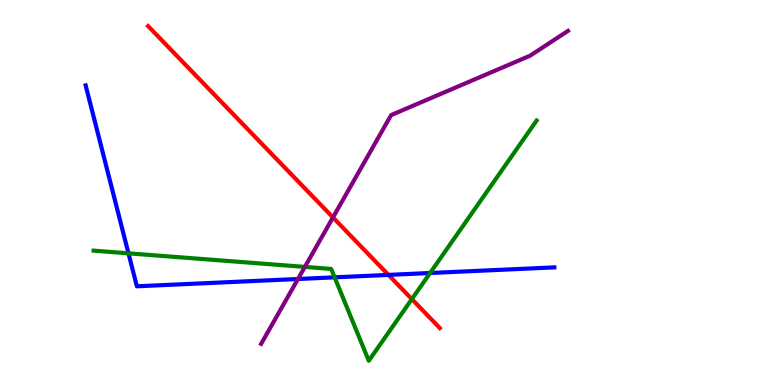[{'lines': ['blue', 'red'], 'intersections': [{'x': 5.01, 'y': 2.86}]}, {'lines': ['green', 'red'], 'intersections': [{'x': 5.31, 'y': 2.23}]}, {'lines': ['purple', 'red'], 'intersections': [{'x': 4.3, 'y': 4.35}]}, {'lines': ['blue', 'green'], 'intersections': [{'x': 1.66, 'y': 3.42}, {'x': 4.32, 'y': 2.8}, {'x': 5.55, 'y': 2.91}]}, {'lines': ['blue', 'purple'], 'intersections': [{'x': 3.84, 'y': 2.75}]}, {'lines': ['green', 'purple'], 'intersections': [{'x': 3.93, 'y': 3.07}]}]